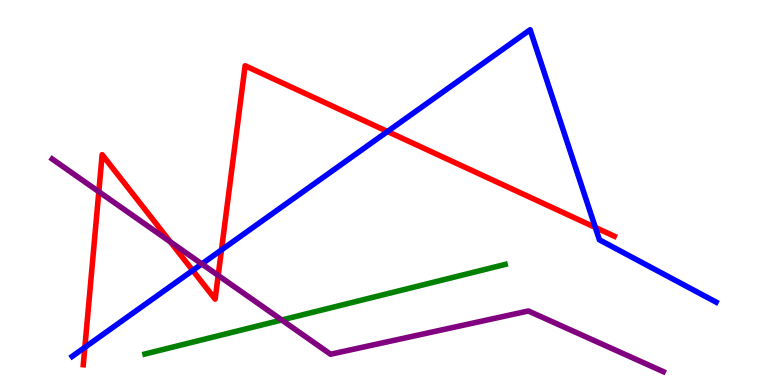[{'lines': ['blue', 'red'], 'intersections': [{'x': 1.09, 'y': 0.978}, {'x': 2.49, 'y': 2.98}, {'x': 2.86, 'y': 3.51}, {'x': 5.0, 'y': 6.58}, {'x': 7.68, 'y': 4.09}]}, {'lines': ['green', 'red'], 'intersections': []}, {'lines': ['purple', 'red'], 'intersections': [{'x': 1.28, 'y': 5.02}, {'x': 2.2, 'y': 3.72}, {'x': 2.82, 'y': 2.85}]}, {'lines': ['blue', 'green'], 'intersections': []}, {'lines': ['blue', 'purple'], 'intersections': [{'x': 2.6, 'y': 3.14}]}, {'lines': ['green', 'purple'], 'intersections': [{'x': 3.64, 'y': 1.69}]}]